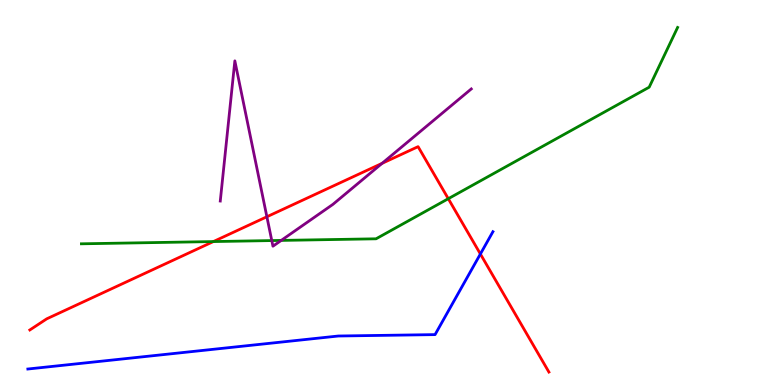[{'lines': ['blue', 'red'], 'intersections': [{'x': 6.2, 'y': 3.4}]}, {'lines': ['green', 'red'], 'intersections': [{'x': 2.75, 'y': 3.73}, {'x': 5.78, 'y': 4.84}]}, {'lines': ['purple', 'red'], 'intersections': [{'x': 3.44, 'y': 4.37}, {'x': 4.93, 'y': 5.76}]}, {'lines': ['blue', 'green'], 'intersections': []}, {'lines': ['blue', 'purple'], 'intersections': []}, {'lines': ['green', 'purple'], 'intersections': [{'x': 3.51, 'y': 3.75}, {'x': 3.63, 'y': 3.76}]}]